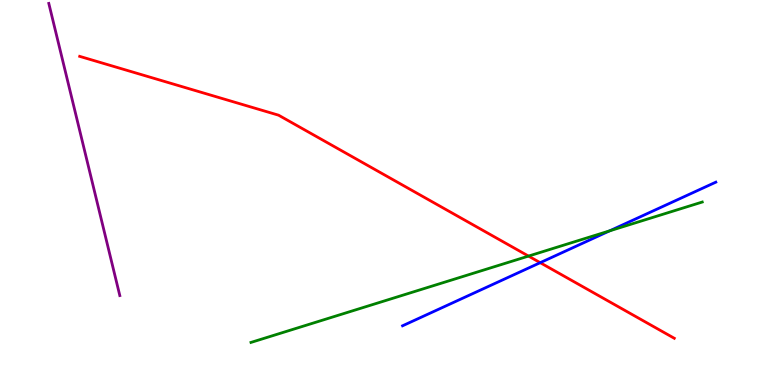[{'lines': ['blue', 'red'], 'intersections': [{'x': 6.97, 'y': 3.18}]}, {'lines': ['green', 'red'], 'intersections': [{'x': 6.82, 'y': 3.35}]}, {'lines': ['purple', 'red'], 'intersections': []}, {'lines': ['blue', 'green'], 'intersections': [{'x': 7.87, 'y': 4.0}]}, {'lines': ['blue', 'purple'], 'intersections': []}, {'lines': ['green', 'purple'], 'intersections': []}]